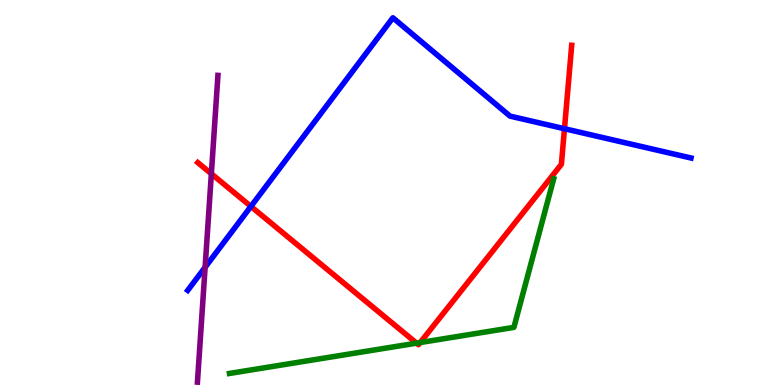[{'lines': ['blue', 'red'], 'intersections': [{'x': 3.24, 'y': 4.64}, {'x': 7.28, 'y': 6.66}]}, {'lines': ['green', 'red'], 'intersections': [{'x': 5.37, 'y': 1.09}, {'x': 5.42, 'y': 1.1}]}, {'lines': ['purple', 'red'], 'intersections': [{'x': 2.73, 'y': 5.49}]}, {'lines': ['blue', 'green'], 'intersections': []}, {'lines': ['blue', 'purple'], 'intersections': [{'x': 2.65, 'y': 3.06}]}, {'lines': ['green', 'purple'], 'intersections': []}]